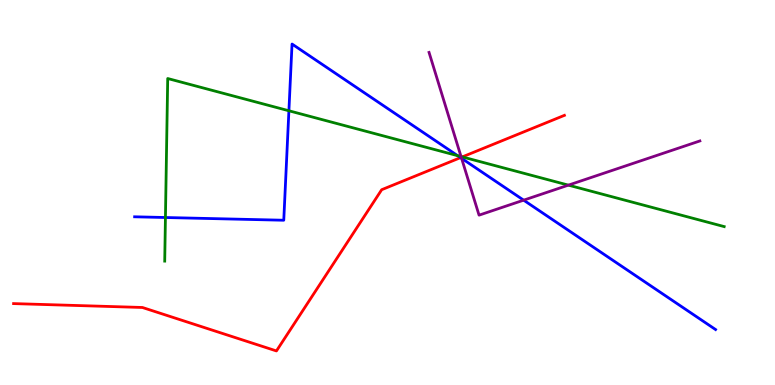[{'lines': ['blue', 'red'], 'intersections': [{'x': 5.94, 'y': 5.91}]}, {'lines': ['green', 'red'], 'intersections': [{'x': 5.97, 'y': 5.92}]}, {'lines': ['purple', 'red'], 'intersections': [{'x': 5.95, 'y': 5.91}]}, {'lines': ['blue', 'green'], 'intersections': [{'x': 2.13, 'y': 4.35}, {'x': 3.73, 'y': 7.12}, {'x': 5.91, 'y': 5.96}]}, {'lines': ['blue', 'purple'], 'intersections': [{'x': 5.96, 'y': 5.89}, {'x': 6.76, 'y': 4.8}]}, {'lines': ['green', 'purple'], 'intersections': [{'x': 5.95, 'y': 5.93}, {'x': 7.33, 'y': 5.19}]}]